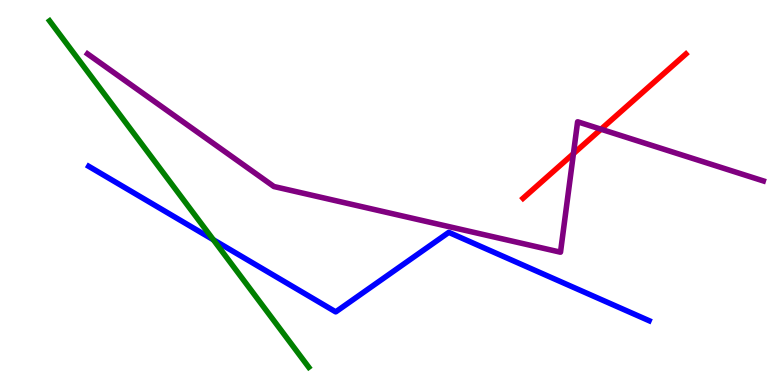[{'lines': ['blue', 'red'], 'intersections': []}, {'lines': ['green', 'red'], 'intersections': []}, {'lines': ['purple', 'red'], 'intersections': [{'x': 7.4, 'y': 6.01}, {'x': 7.75, 'y': 6.64}]}, {'lines': ['blue', 'green'], 'intersections': [{'x': 2.75, 'y': 3.77}]}, {'lines': ['blue', 'purple'], 'intersections': []}, {'lines': ['green', 'purple'], 'intersections': []}]